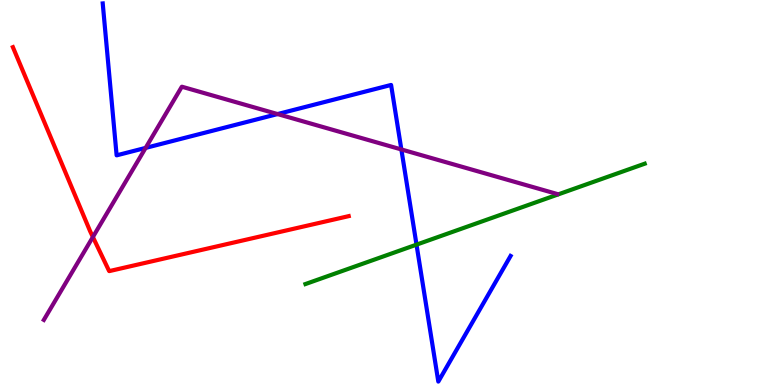[{'lines': ['blue', 'red'], 'intersections': []}, {'lines': ['green', 'red'], 'intersections': []}, {'lines': ['purple', 'red'], 'intersections': [{'x': 1.2, 'y': 3.84}]}, {'lines': ['blue', 'green'], 'intersections': [{'x': 5.37, 'y': 3.65}]}, {'lines': ['blue', 'purple'], 'intersections': [{'x': 1.88, 'y': 6.16}, {'x': 3.58, 'y': 7.04}, {'x': 5.18, 'y': 6.12}]}, {'lines': ['green', 'purple'], 'intersections': []}]